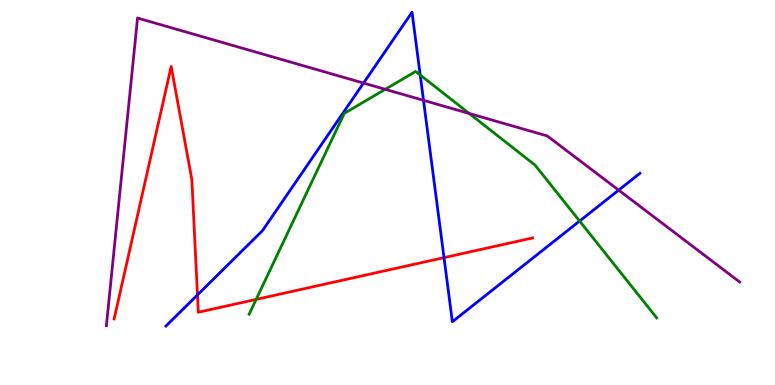[{'lines': ['blue', 'red'], 'intersections': [{'x': 2.55, 'y': 2.34}, {'x': 5.73, 'y': 3.31}]}, {'lines': ['green', 'red'], 'intersections': [{'x': 3.31, 'y': 2.22}]}, {'lines': ['purple', 'red'], 'intersections': []}, {'lines': ['blue', 'green'], 'intersections': [{'x': 5.42, 'y': 8.05}, {'x': 7.48, 'y': 4.26}]}, {'lines': ['blue', 'purple'], 'intersections': [{'x': 4.69, 'y': 7.84}, {'x': 5.46, 'y': 7.39}, {'x': 7.98, 'y': 5.06}]}, {'lines': ['green', 'purple'], 'intersections': [{'x': 4.97, 'y': 7.68}, {'x': 6.06, 'y': 7.05}]}]